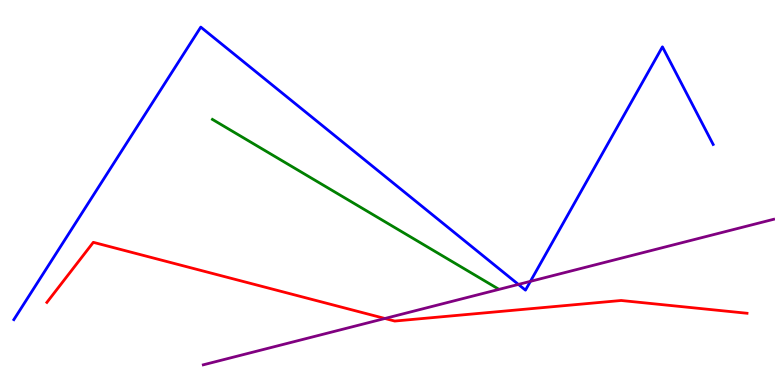[{'lines': ['blue', 'red'], 'intersections': []}, {'lines': ['green', 'red'], 'intersections': []}, {'lines': ['purple', 'red'], 'intersections': [{'x': 4.97, 'y': 1.73}]}, {'lines': ['blue', 'green'], 'intersections': []}, {'lines': ['blue', 'purple'], 'intersections': [{'x': 6.69, 'y': 2.61}, {'x': 6.84, 'y': 2.69}]}, {'lines': ['green', 'purple'], 'intersections': []}]